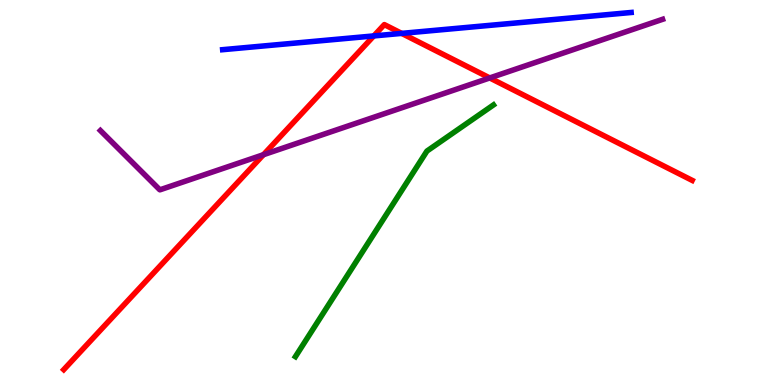[{'lines': ['blue', 'red'], 'intersections': [{'x': 4.82, 'y': 9.07}, {'x': 5.18, 'y': 9.13}]}, {'lines': ['green', 'red'], 'intersections': []}, {'lines': ['purple', 'red'], 'intersections': [{'x': 3.4, 'y': 5.98}, {'x': 6.32, 'y': 7.98}]}, {'lines': ['blue', 'green'], 'intersections': []}, {'lines': ['blue', 'purple'], 'intersections': []}, {'lines': ['green', 'purple'], 'intersections': []}]